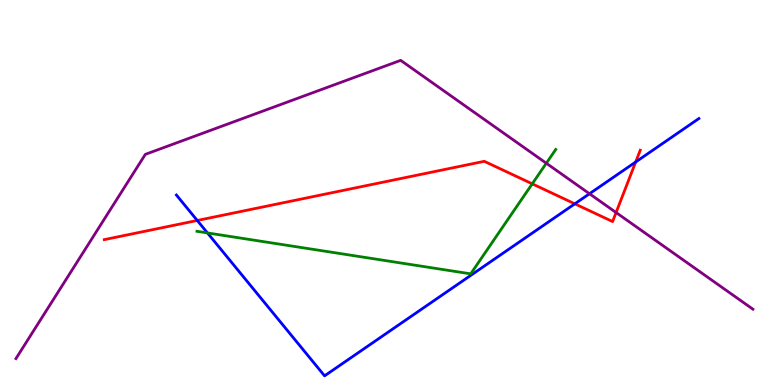[{'lines': ['blue', 'red'], 'intersections': [{'x': 2.55, 'y': 4.27}, {'x': 7.42, 'y': 4.71}, {'x': 8.2, 'y': 5.79}]}, {'lines': ['green', 'red'], 'intersections': [{'x': 6.87, 'y': 5.23}]}, {'lines': ['purple', 'red'], 'intersections': [{'x': 7.95, 'y': 4.48}]}, {'lines': ['blue', 'green'], 'intersections': [{'x': 2.68, 'y': 3.95}]}, {'lines': ['blue', 'purple'], 'intersections': [{'x': 7.61, 'y': 4.97}]}, {'lines': ['green', 'purple'], 'intersections': [{'x': 7.05, 'y': 5.76}]}]